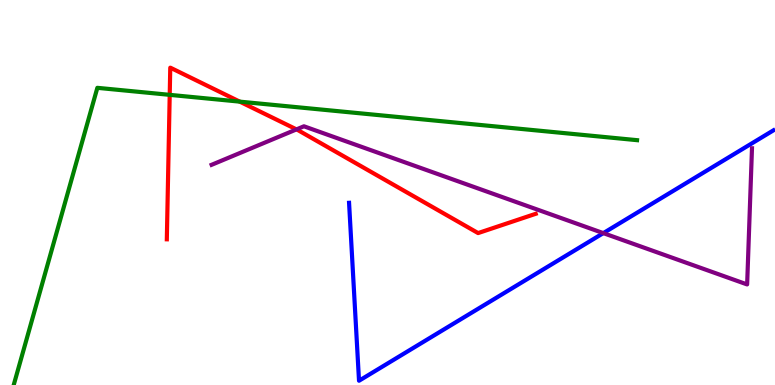[{'lines': ['blue', 'red'], 'intersections': []}, {'lines': ['green', 'red'], 'intersections': [{'x': 2.19, 'y': 7.54}, {'x': 3.09, 'y': 7.36}]}, {'lines': ['purple', 'red'], 'intersections': [{'x': 3.83, 'y': 6.64}]}, {'lines': ['blue', 'green'], 'intersections': []}, {'lines': ['blue', 'purple'], 'intersections': [{'x': 7.78, 'y': 3.94}]}, {'lines': ['green', 'purple'], 'intersections': []}]